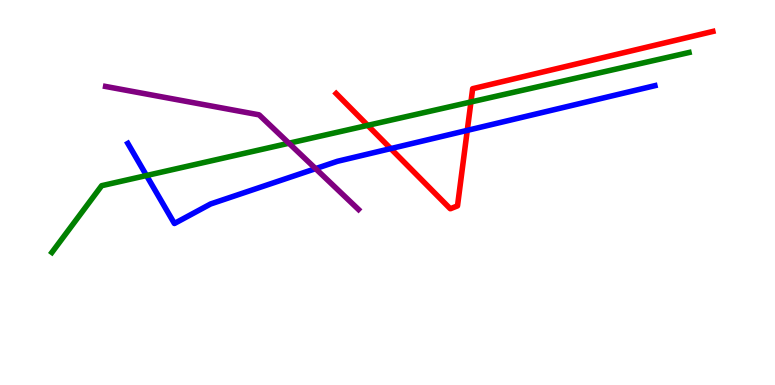[{'lines': ['blue', 'red'], 'intersections': [{'x': 5.04, 'y': 6.14}, {'x': 6.03, 'y': 6.61}]}, {'lines': ['green', 'red'], 'intersections': [{'x': 4.74, 'y': 6.74}, {'x': 6.08, 'y': 7.35}]}, {'lines': ['purple', 'red'], 'intersections': []}, {'lines': ['blue', 'green'], 'intersections': [{'x': 1.89, 'y': 5.44}]}, {'lines': ['blue', 'purple'], 'intersections': [{'x': 4.07, 'y': 5.62}]}, {'lines': ['green', 'purple'], 'intersections': [{'x': 3.73, 'y': 6.28}]}]